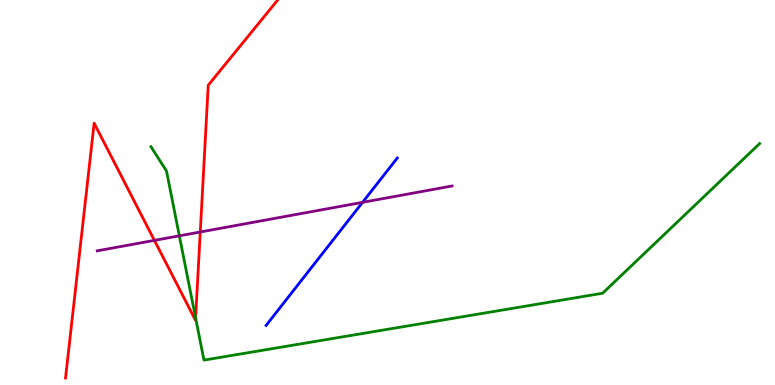[{'lines': ['blue', 'red'], 'intersections': []}, {'lines': ['green', 'red'], 'intersections': [{'x': 2.52, 'y': 1.74}]}, {'lines': ['purple', 'red'], 'intersections': [{'x': 1.99, 'y': 3.76}, {'x': 2.58, 'y': 3.97}]}, {'lines': ['blue', 'green'], 'intersections': []}, {'lines': ['blue', 'purple'], 'intersections': [{'x': 4.68, 'y': 4.74}]}, {'lines': ['green', 'purple'], 'intersections': [{'x': 2.31, 'y': 3.87}]}]